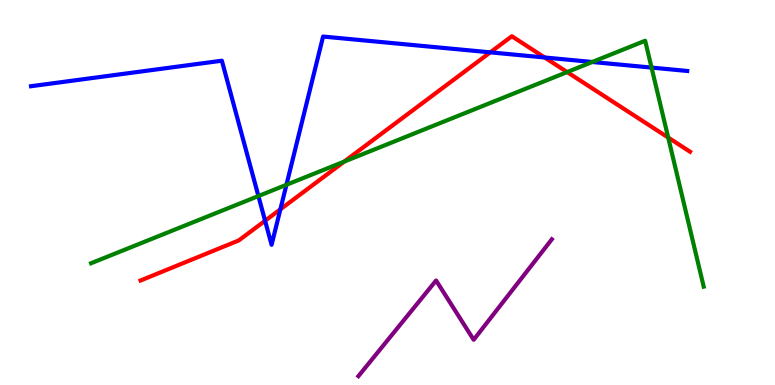[{'lines': ['blue', 'red'], 'intersections': [{'x': 3.42, 'y': 4.27}, {'x': 3.62, 'y': 4.56}, {'x': 6.33, 'y': 8.64}, {'x': 7.03, 'y': 8.51}]}, {'lines': ['green', 'red'], 'intersections': [{'x': 4.44, 'y': 5.8}, {'x': 7.32, 'y': 8.13}, {'x': 8.62, 'y': 6.43}]}, {'lines': ['purple', 'red'], 'intersections': []}, {'lines': ['blue', 'green'], 'intersections': [{'x': 3.33, 'y': 4.91}, {'x': 3.7, 'y': 5.2}, {'x': 7.64, 'y': 8.39}, {'x': 8.41, 'y': 8.24}]}, {'lines': ['blue', 'purple'], 'intersections': []}, {'lines': ['green', 'purple'], 'intersections': []}]